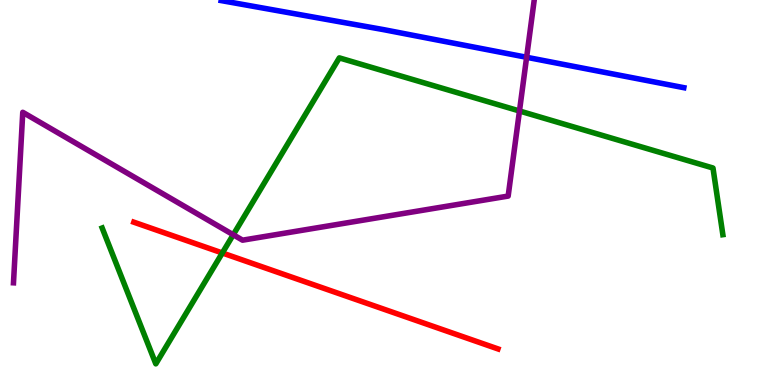[{'lines': ['blue', 'red'], 'intersections': []}, {'lines': ['green', 'red'], 'intersections': [{'x': 2.87, 'y': 3.43}]}, {'lines': ['purple', 'red'], 'intersections': []}, {'lines': ['blue', 'green'], 'intersections': []}, {'lines': ['blue', 'purple'], 'intersections': [{'x': 6.8, 'y': 8.51}]}, {'lines': ['green', 'purple'], 'intersections': [{'x': 3.01, 'y': 3.9}, {'x': 6.7, 'y': 7.12}]}]